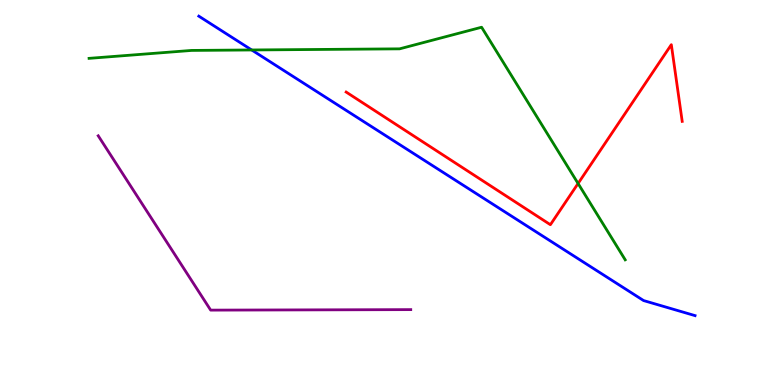[{'lines': ['blue', 'red'], 'intersections': []}, {'lines': ['green', 'red'], 'intersections': [{'x': 7.46, 'y': 5.23}]}, {'lines': ['purple', 'red'], 'intersections': []}, {'lines': ['blue', 'green'], 'intersections': [{'x': 3.25, 'y': 8.7}]}, {'lines': ['blue', 'purple'], 'intersections': []}, {'lines': ['green', 'purple'], 'intersections': []}]